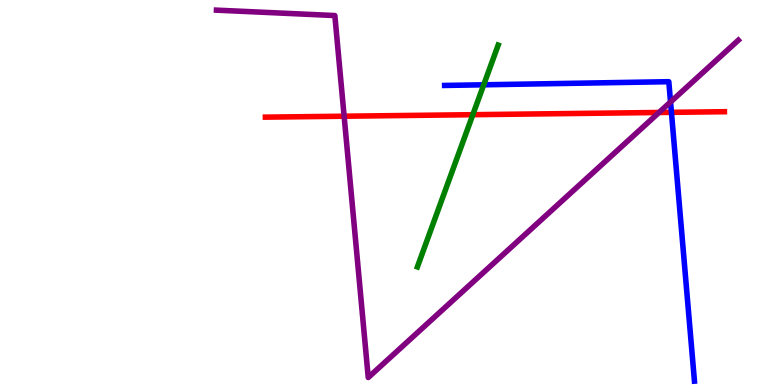[{'lines': ['blue', 'red'], 'intersections': [{'x': 8.66, 'y': 7.08}]}, {'lines': ['green', 'red'], 'intersections': [{'x': 6.1, 'y': 7.02}]}, {'lines': ['purple', 'red'], 'intersections': [{'x': 4.44, 'y': 6.98}, {'x': 8.5, 'y': 7.08}]}, {'lines': ['blue', 'green'], 'intersections': [{'x': 6.24, 'y': 7.8}]}, {'lines': ['blue', 'purple'], 'intersections': [{'x': 8.65, 'y': 7.35}]}, {'lines': ['green', 'purple'], 'intersections': []}]